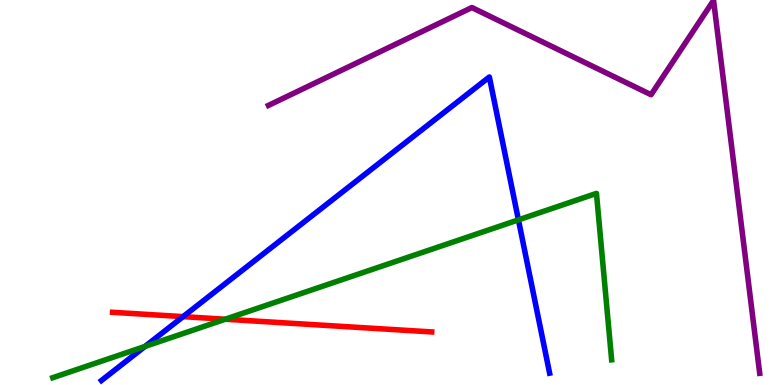[{'lines': ['blue', 'red'], 'intersections': [{'x': 2.36, 'y': 1.78}]}, {'lines': ['green', 'red'], 'intersections': [{'x': 2.91, 'y': 1.71}]}, {'lines': ['purple', 'red'], 'intersections': []}, {'lines': ['blue', 'green'], 'intersections': [{'x': 1.87, 'y': 1.0}, {'x': 6.69, 'y': 4.29}]}, {'lines': ['blue', 'purple'], 'intersections': []}, {'lines': ['green', 'purple'], 'intersections': []}]